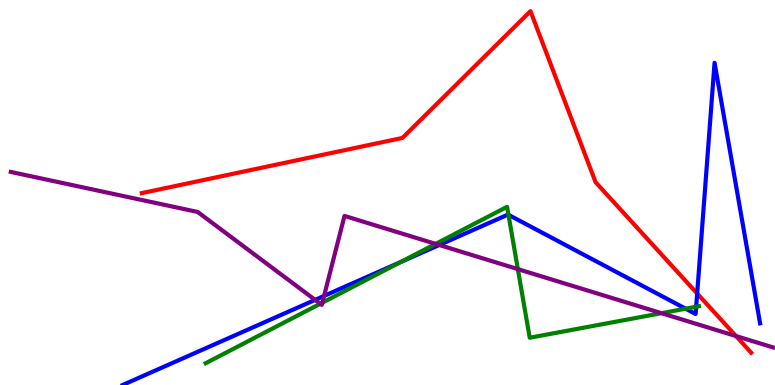[{'lines': ['blue', 'red'], 'intersections': [{'x': 9.0, 'y': 2.38}]}, {'lines': ['green', 'red'], 'intersections': []}, {'lines': ['purple', 'red'], 'intersections': [{'x': 9.5, 'y': 1.27}]}, {'lines': ['blue', 'green'], 'intersections': [{'x': 5.17, 'y': 3.19}, {'x': 6.56, 'y': 4.42}, {'x': 8.85, 'y': 1.98}, {'x': 8.98, 'y': 2.03}]}, {'lines': ['blue', 'purple'], 'intersections': [{'x': 4.07, 'y': 2.21}, {'x': 4.18, 'y': 2.31}, {'x': 5.67, 'y': 3.64}]}, {'lines': ['green', 'purple'], 'intersections': [{'x': 4.13, 'y': 2.11}, {'x': 4.16, 'y': 2.14}, {'x': 5.62, 'y': 3.67}, {'x': 6.68, 'y': 3.01}, {'x': 8.54, 'y': 1.87}]}]